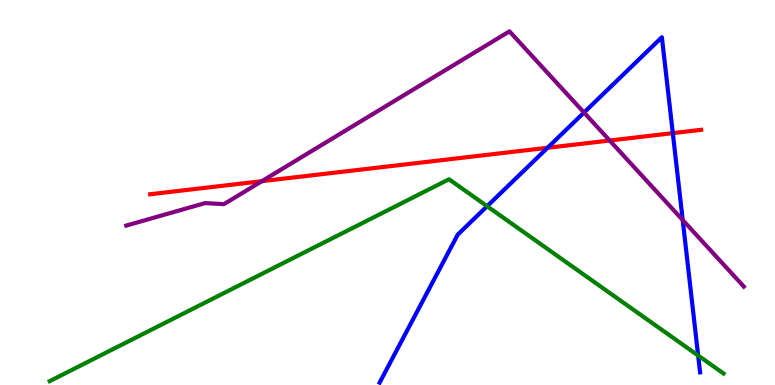[{'lines': ['blue', 'red'], 'intersections': [{'x': 7.07, 'y': 6.16}, {'x': 8.68, 'y': 6.54}]}, {'lines': ['green', 'red'], 'intersections': []}, {'lines': ['purple', 'red'], 'intersections': [{'x': 3.38, 'y': 5.29}, {'x': 7.87, 'y': 6.35}]}, {'lines': ['blue', 'green'], 'intersections': [{'x': 6.29, 'y': 4.64}, {'x': 9.01, 'y': 0.765}]}, {'lines': ['blue', 'purple'], 'intersections': [{'x': 7.54, 'y': 7.08}, {'x': 8.81, 'y': 4.28}]}, {'lines': ['green', 'purple'], 'intersections': []}]